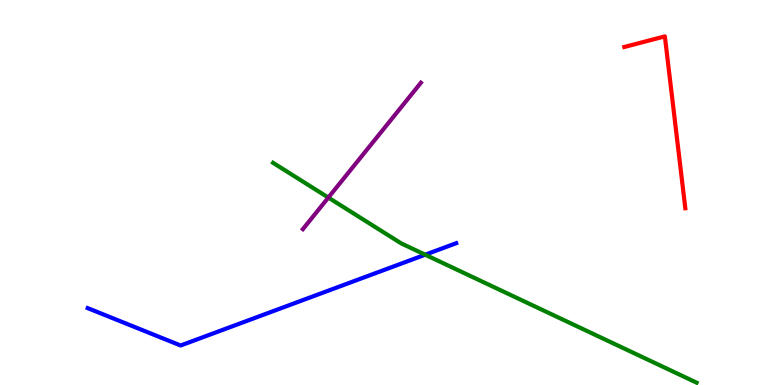[{'lines': ['blue', 'red'], 'intersections': []}, {'lines': ['green', 'red'], 'intersections': []}, {'lines': ['purple', 'red'], 'intersections': []}, {'lines': ['blue', 'green'], 'intersections': [{'x': 5.49, 'y': 3.38}]}, {'lines': ['blue', 'purple'], 'intersections': []}, {'lines': ['green', 'purple'], 'intersections': [{'x': 4.24, 'y': 4.87}]}]